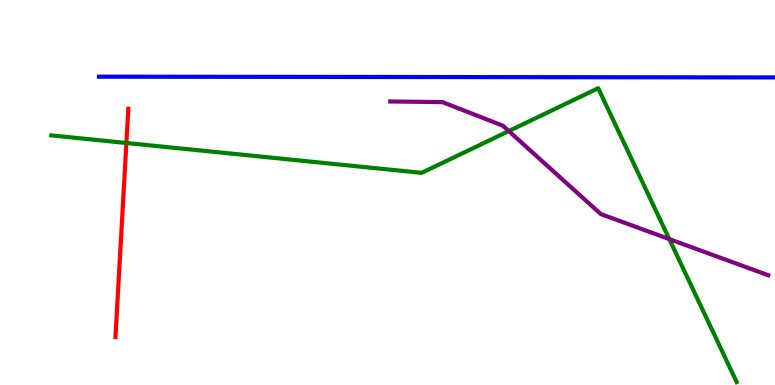[{'lines': ['blue', 'red'], 'intersections': []}, {'lines': ['green', 'red'], 'intersections': [{'x': 1.63, 'y': 6.29}]}, {'lines': ['purple', 'red'], 'intersections': []}, {'lines': ['blue', 'green'], 'intersections': []}, {'lines': ['blue', 'purple'], 'intersections': []}, {'lines': ['green', 'purple'], 'intersections': [{'x': 6.57, 'y': 6.6}, {'x': 8.64, 'y': 3.79}]}]